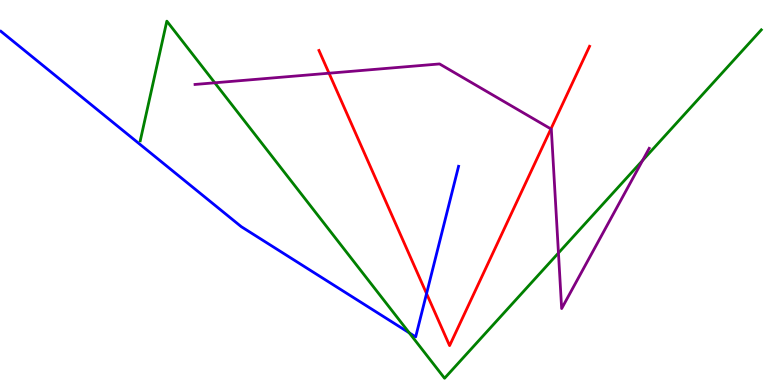[{'lines': ['blue', 'red'], 'intersections': [{'x': 5.5, 'y': 2.37}]}, {'lines': ['green', 'red'], 'intersections': []}, {'lines': ['purple', 'red'], 'intersections': [{'x': 4.25, 'y': 8.1}, {'x': 7.11, 'y': 6.65}]}, {'lines': ['blue', 'green'], 'intersections': [{'x': 5.28, 'y': 1.36}]}, {'lines': ['blue', 'purple'], 'intersections': []}, {'lines': ['green', 'purple'], 'intersections': [{'x': 2.77, 'y': 7.85}, {'x': 7.21, 'y': 3.43}, {'x': 8.29, 'y': 5.83}]}]